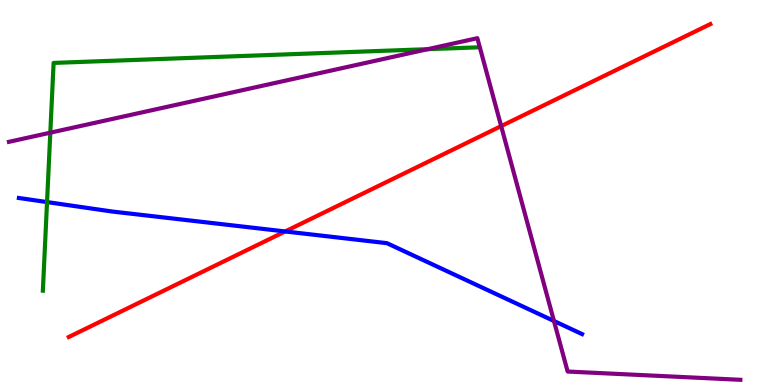[{'lines': ['blue', 'red'], 'intersections': [{'x': 3.68, 'y': 3.99}]}, {'lines': ['green', 'red'], 'intersections': []}, {'lines': ['purple', 'red'], 'intersections': [{'x': 6.47, 'y': 6.72}]}, {'lines': ['blue', 'green'], 'intersections': [{'x': 0.607, 'y': 4.75}]}, {'lines': ['blue', 'purple'], 'intersections': [{'x': 7.15, 'y': 1.66}]}, {'lines': ['green', 'purple'], 'intersections': [{'x': 0.649, 'y': 6.55}, {'x': 5.52, 'y': 8.72}]}]